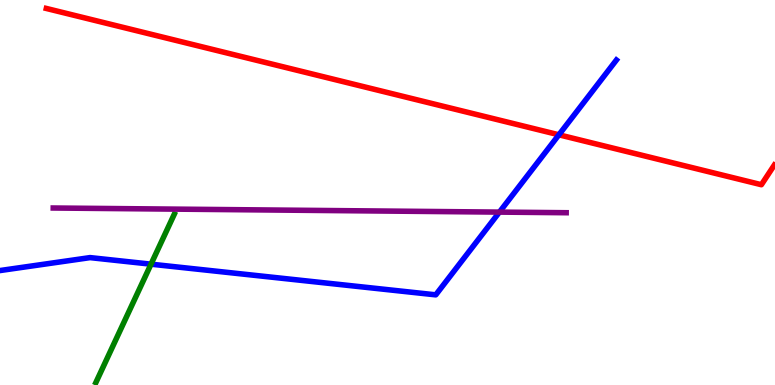[{'lines': ['blue', 'red'], 'intersections': [{'x': 7.21, 'y': 6.5}]}, {'lines': ['green', 'red'], 'intersections': []}, {'lines': ['purple', 'red'], 'intersections': []}, {'lines': ['blue', 'green'], 'intersections': [{'x': 1.95, 'y': 3.14}]}, {'lines': ['blue', 'purple'], 'intersections': [{'x': 6.44, 'y': 4.49}]}, {'lines': ['green', 'purple'], 'intersections': []}]